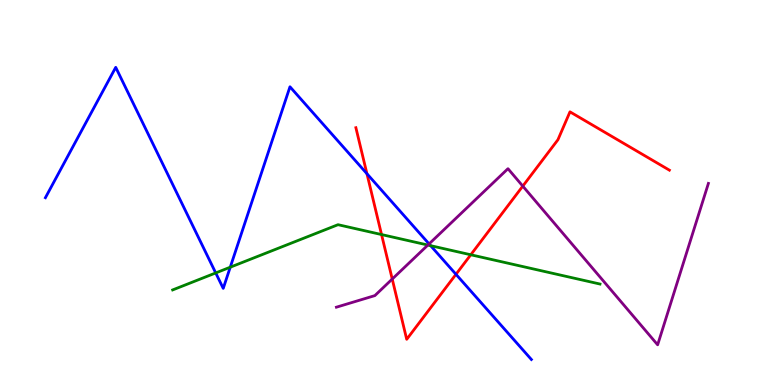[{'lines': ['blue', 'red'], 'intersections': [{'x': 4.73, 'y': 5.49}, {'x': 5.88, 'y': 2.88}]}, {'lines': ['green', 'red'], 'intersections': [{'x': 4.92, 'y': 3.91}, {'x': 6.07, 'y': 3.38}]}, {'lines': ['purple', 'red'], 'intersections': [{'x': 5.06, 'y': 2.75}, {'x': 6.75, 'y': 5.17}]}, {'lines': ['blue', 'green'], 'intersections': [{'x': 2.78, 'y': 2.91}, {'x': 2.97, 'y': 3.06}, {'x': 5.56, 'y': 3.62}]}, {'lines': ['blue', 'purple'], 'intersections': [{'x': 5.54, 'y': 3.66}]}, {'lines': ['green', 'purple'], 'intersections': [{'x': 5.52, 'y': 3.64}]}]